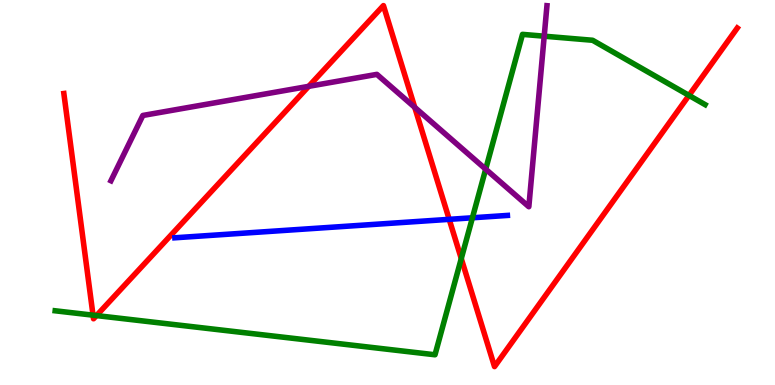[{'lines': ['blue', 'red'], 'intersections': [{'x': 5.8, 'y': 4.3}]}, {'lines': ['green', 'red'], 'intersections': [{'x': 1.2, 'y': 1.81}, {'x': 1.25, 'y': 1.8}, {'x': 5.95, 'y': 3.28}, {'x': 8.89, 'y': 7.52}]}, {'lines': ['purple', 'red'], 'intersections': [{'x': 3.98, 'y': 7.76}, {'x': 5.35, 'y': 7.21}]}, {'lines': ['blue', 'green'], 'intersections': [{'x': 6.1, 'y': 4.34}]}, {'lines': ['blue', 'purple'], 'intersections': []}, {'lines': ['green', 'purple'], 'intersections': [{'x': 6.27, 'y': 5.61}, {'x': 7.02, 'y': 9.06}]}]